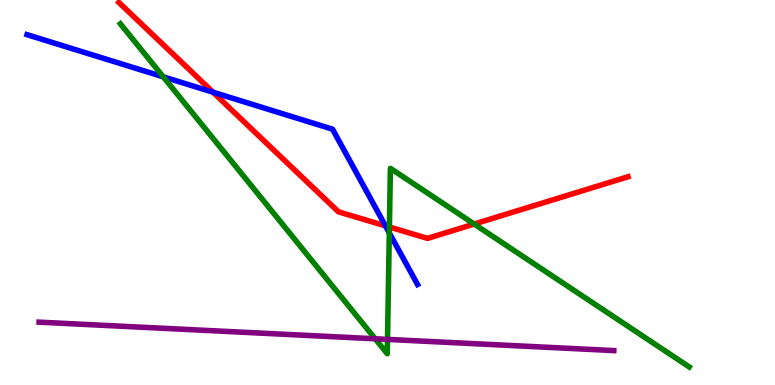[{'lines': ['blue', 'red'], 'intersections': [{'x': 2.75, 'y': 7.6}, {'x': 4.97, 'y': 4.13}]}, {'lines': ['green', 'red'], 'intersections': [{'x': 5.02, 'y': 4.1}, {'x': 6.12, 'y': 4.18}]}, {'lines': ['purple', 'red'], 'intersections': []}, {'lines': ['blue', 'green'], 'intersections': [{'x': 2.11, 'y': 8.0}, {'x': 5.02, 'y': 3.95}]}, {'lines': ['blue', 'purple'], 'intersections': []}, {'lines': ['green', 'purple'], 'intersections': [{'x': 4.84, 'y': 1.2}, {'x': 5.0, 'y': 1.18}]}]